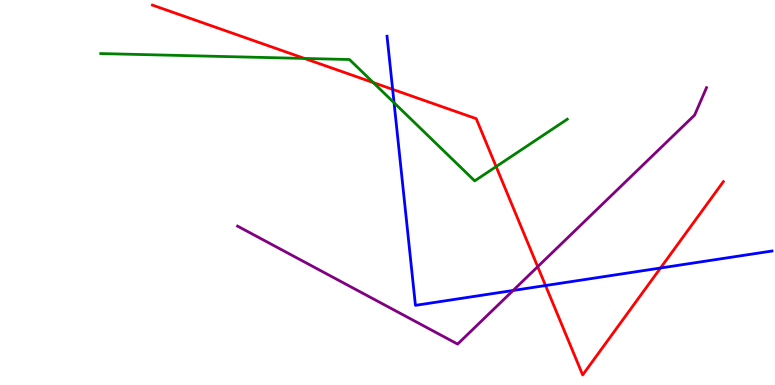[{'lines': ['blue', 'red'], 'intersections': [{'x': 5.07, 'y': 7.68}, {'x': 7.04, 'y': 2.58}, {'x': 8.52, 'y': 3.04}]}, {'lines': ['green', 'red'], 'intersections': [{'x': 3.93, 'y': 8.48}, {'x': 4.82, 'y': 7.86}, {'x': 6.4, 'y': 5.67}]}, {'lines': ['purple', 'red'], 'intersections': [{'x': 6.94, 'y': 3.07}]}, {'lines': ['blue', 'green'], 'intersections': [{'x': 5.08, 'y': 7.33}]}, {'lines': ['blue', 'purple'], 'intersections': [{'x': 6.62, 'y': 2.46}]}, {'lines': ['green', 'purple'], 'intersections': []}]